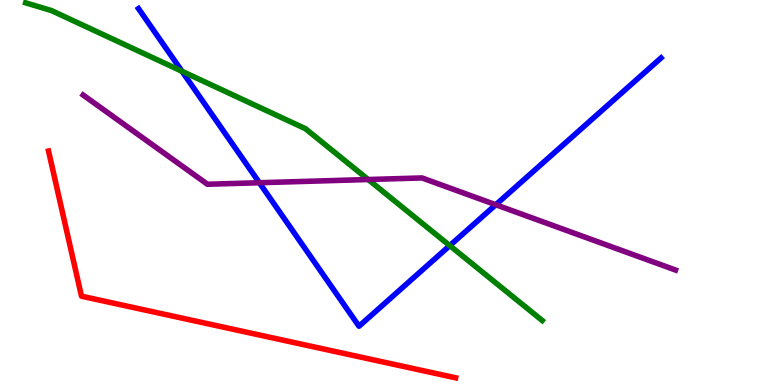[{'lines': ['blue', 'red'], 'intersections': []}, {'lines': ['green', 'red'], 'intersections': []}, {'lines': ['purple', 'red'], 'intersections': []}, {'lines': ['blue', 'green'], 'intersections': [{'x': 2.35, 'y': 8.15}, {'x': 5.8, 'y': 3.62}]}, {'lines': ['blue', 'purple'], 'intersections': [{'x': 3.35, 'y': 5.25}, {'x': 6.4, 'y': 4.68}]}, {'lines': ['green', 'purple'], 'intersections': [{'x': 4.75, 'y': 5.34}]}]